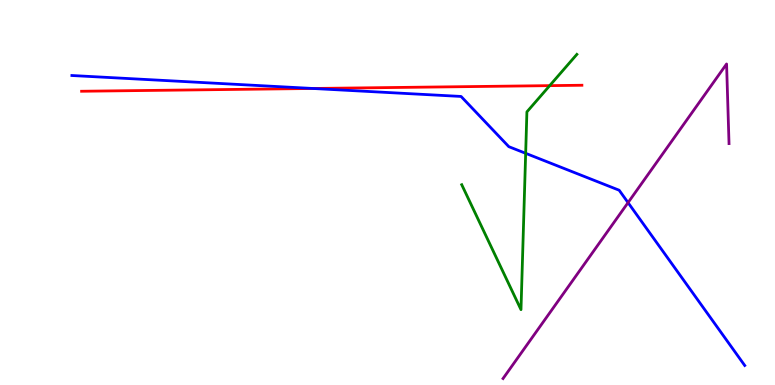[{'lines': ['blue', 'red'], 'intersections': [{'x': 4.04, 'y': 7.7}]}, {'lines': ['green', 'red'], 'intersections': [{'x': 7.09, 'y': 7.78}]}, {'lines': ['purple', 'red'], 'intersections': []}, {'lines': ['blue', 'green'], 'intersections': [{'x': 6.78, 'y': 6.02}]}, {'lines': ['blue', 'purple'], 'intersections': [{'x': 8.1, 'y': 4.74}]}, {'lines': ['green', 'purple'], 'intersections': []}]